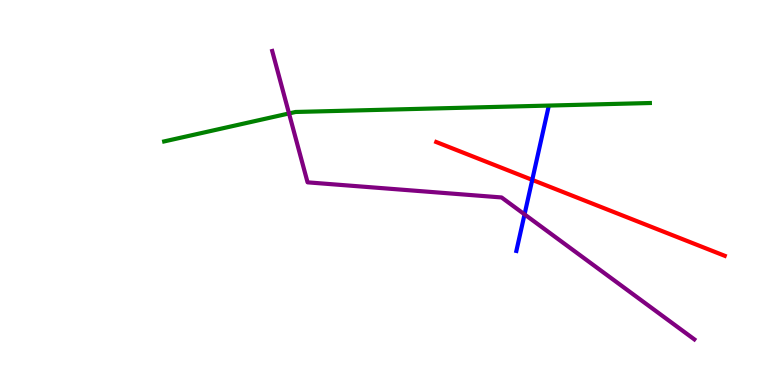[{'lines': ['blue', 'red'], 'intersections': [{'x': 6.87, 'y': 5.33}]}, {'lines': ['green', 'red'], 'intersections': []}, {'lines': ['purple', 'red'], 'intersections': []}, {'lines': ['blue', 'green'], 'intersections': []}, {'lines': ['blue', 'purple'], 'intersections': [{'x': 6.77, 'y': 4.43}]}, {'lines': ['green', 'purple'], 'intersections': [{'x': 3.73, 'y': 7.05}]}]